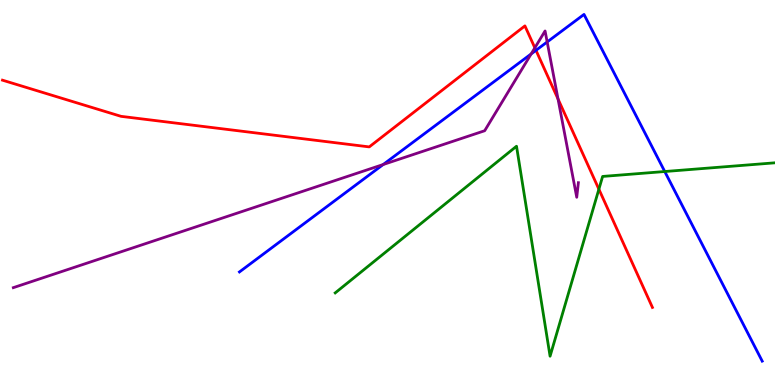[{'lines': ['blue', 'red'], 'intersections': [{'x': 6.92, 'y': 8.69}]}, {'lines': ['green', 'red'], 'intersections': [{'x': 7.73, 'y': 5.09}]}, {'lines': ['purple', 'red'], 'intersections': [{'x': 6.9, 'y': 8.76}, {'x': 7.2, 'y': 7.43}]}, {'lines': ['blue', 'green'], 'intersections': [{'x': 8.58, 'y': 5.54}]}, {'lines': ['blue', 'purple'], 'intersections': [{'x': 4.94, 'y': 5.73}, {'x': 6.85, 'y': 8.6}, {'x': 7.06, 'y': 8.91}]}, {'lines': ['green', 'purple'], 'intersections': []}]